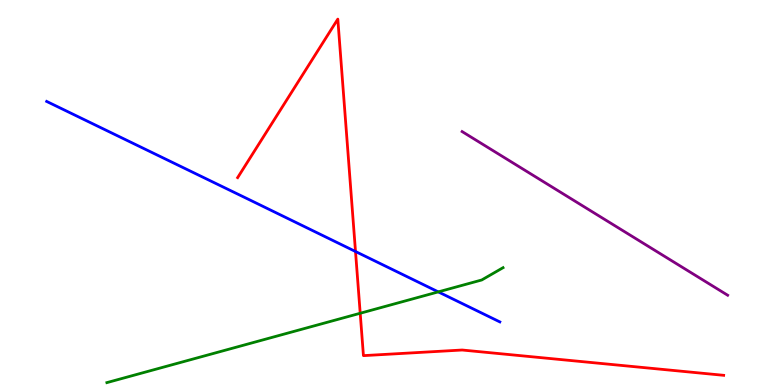[{'lines': ['blue', 'red'], 'intersections': [{'x': 4.59, 'y': 3.47}]}, {'lines': ['green', 'red'], 'intersections': [{'x': 4.65, 'y': 1.86}]}, {'lines': ['purple', 'red'], 'intersections': []}, {'lines': ['blue', 'green'], 'intersections': [{'x': 5.66, 'y': 2.42}]}, {'lines': ['blue', 'purple'], 'intersections': []}, {'lines': ['green', 'purple'], 'intersections': []}]